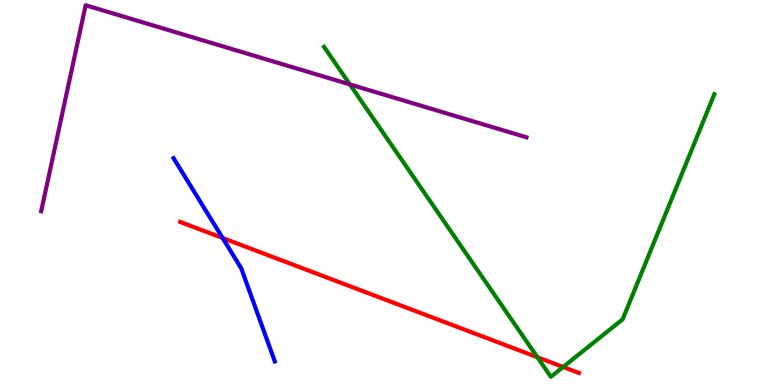[{'lines': ['blue', 'red'], 'intersections': [{'x': 2.87, 'y': 3.82}]}, {'lines': ['green', 'red'], 'intersections': [{'x': 6.93, 'y': 0.721}, {'x': 7.27, 'y': 0.468}]}, {'lines': ['purple', 'red'], 'intersections': []}, {'lines': ['blue', 'green'], 'intersections': []}, {'lines': ['blue', 'purple'], 'intersections': []}, {'lines': ['green', 'purple'], 'intersections': [{'x': 4.51, 'y': 7.81}]}]